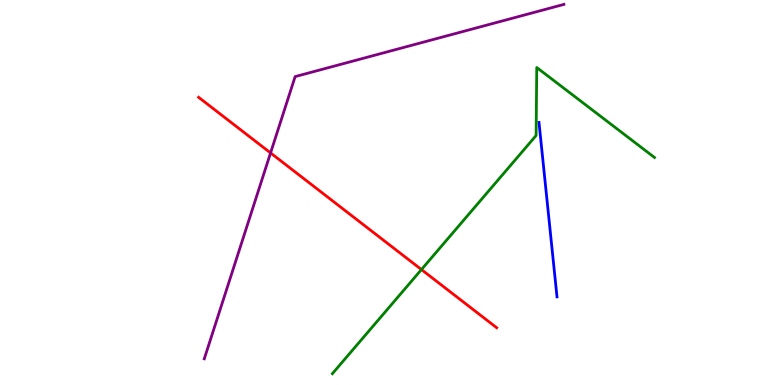[{'lines': ['blue', 'red'], 'intersections': []}, {'lines': ['green', 'red'], 'intersections': [{'x': 5.44, 'y': 3.0}]}, {'lines': ['purple', 'red'], 'intersections': [{'x': 3.49, 'y': 6.03}]}, {'lines': ['blue', 'green'], 'intersections': []}, {'lines': ['blue', 'purple'], 'intersections': []}, {'lines': ['green', 'purple'], 'intersections': []}]